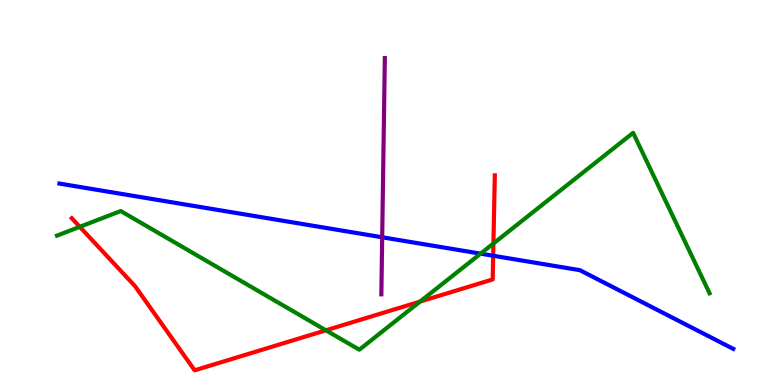[{'lines': ['blue', 'red'], 'intersections': [{'x': 6.36, 'y': 3.36}]}, {'lines': ['green', 'red'], 'intersections': [{'x': 1.03, 'y': 4.11}, {'x': 4.21, 'y': 1.42}, {'x': 5.42, 'y': 2.17}, {'x': 6.37, 'y': 3.68}]}, {'lines': ['purple', 'red'], 'intersections': []}, {'lines': ['blue', 'green'], 'intersections': [{'x': 6.2, 'y': 3.41}]}, {'lines': ['blue', 'purple'], 'intersections': [{'x': 4.93, 'y': 3.84}]}, {'lines': ['green', 'purple'], 'intersections': []}]